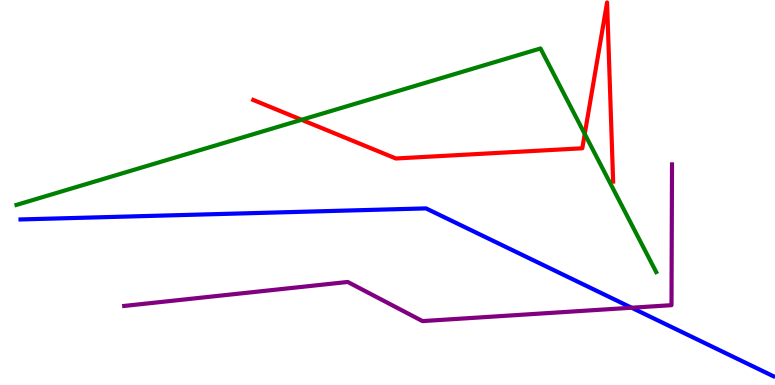[{'lines': ['blue', 'red'], 'intersections': []}, {'lines': ['green', 'red'], 'intersections': [{'x': 3.89, 'y': 6.89}, {'x': 7.55, 'y': 6.52}]}, {'lines': ['purple', 'red'], 'intersections': []}, {'lines': ['blue', 'green'], 'intersections': []}, {'lines': ['blue', 'purple'], 'intersections': [{'x': 8.15, 'y': 2.01}]}, {'lines': ['green', 'purple'], 'intersections': []}]